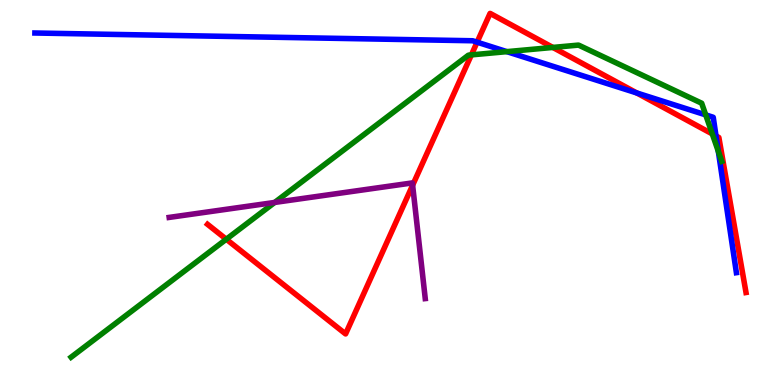[{'lines': ['blue', 'red'], 'intersections': [{'x': 6.16, 'y': 8.9}, {'x': 8.22, 'y': 7.59}, {'x': 9.24, 'y': 6.47}]}, {'lines': ['green', 'red'], 'intersections': [{'x': 2.92, 'y': 3.79}, {'x': 6.08, 'y': 8.57}, {'x': 7.13, 'y': 8.77}, {'x': 9.19, 'y': 6.52}]}, {'lines': ['purple', 'red'], 'intersections': [{'x': 5.32, 'y': 5.19}]}, {'lines': ['blue', 'green'], 'intersections': [{'x': 6.54, 'y': 8.66}, {'x': 9.11, 'y': 7.02}, {'x': 9.27, 'y': 6.07}]}, {'lines': ['blue', 'purple'], 'intersections': []}, {'lines': ['green', 'purple'], 'intersections': [{'x': 3.54, 'y': 4.74}]}]